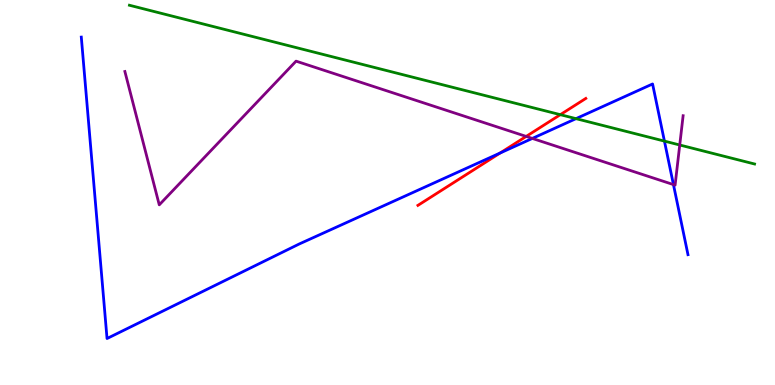[{'lines': ['blue', 'red'], 'intersections': [{'x': 6.45, 'y': 6.03}]}, {'lines': ['green', 'red'], 'intersections': [{'x': 7.23, 'y': 7.02}]}, {'lines': ['purple', 'red'], 'intersections': [{'x': 6.79, 'y': 6.46}]}, {'lines': ['blue', 'green'], 'intersections': [{'x': 7.43, 'y': 6.92}, {'x': 8.57, 'y': 6.33}]}, {'lines': ['blue', 'purple'], 'intersections': [{'x': 6.87, 'y': 6.4}, {'x': 8.69, 'y': 5.21}]}, {'lines': ['green', 'purple'], 'intersections': [{'x': 8.77, 'y': 6.23}]}]